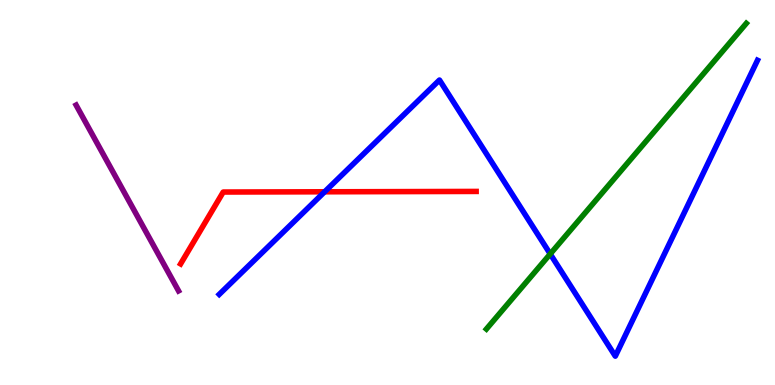[{'lines': ['blue', 'red'], 'intersections': [{'x': 4.19, 'y': 5.02}]}, {'lines': ['green', 'red'], 'intersections': []}, {'lines': ['purple', 'red'], 'intersections': []}, {'lines': ['blue', 'green'], 'intersections': [{'x': 7.1, 'y': 3.4}]}, {'lines': ['blue', 'purple'], 'intersections': []}, {'lines': ['green', 'purple'], 'intersections': []}]